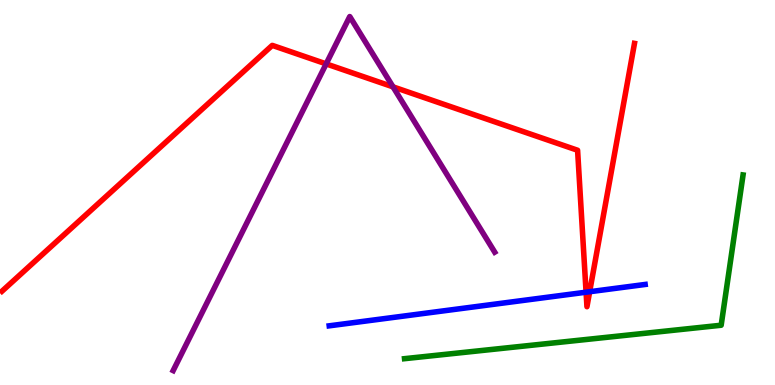[{'lines': ['blue', 'red'], 'intersections': [{'x': 7.56, 'y': 2.41}, {'x': 7.61, 'y': 2.42}]}, {'lines': ['green', 'red'], 'intersections': []}, {'lines': ['purple', 'red'], 'intersections': [{'x': 4.21, 'y': 8.34}, {'x': 5.07, 'y': 7.74}]}, {'lines': ['blue', 'green'], 'intersections': []}, {'lines': ['blue', 'purple'], 'intersections': []}, {'lines': ['green', 'purple'], 'intersections': []}]